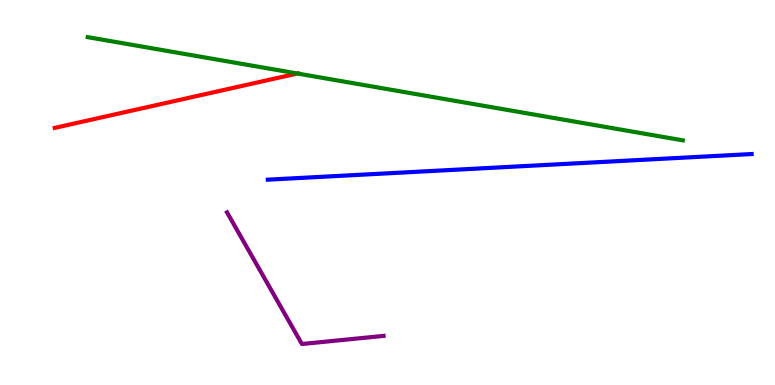[{'lines': ['blue', 'red'], 'intersections': []}, {'lines': ['green', 'red'], 'intersections': [{'x': 3.84, 'y': 8.09}]}, {'lines': ['purple', 'red'], 'intersections': []}, {'lines': ['blue', 'green'], 'intersections': []}, {'lines': ['blue', 'purple'], 'intersections': []}, {'lines': ['green', 'purple'], 'intersections': []}]